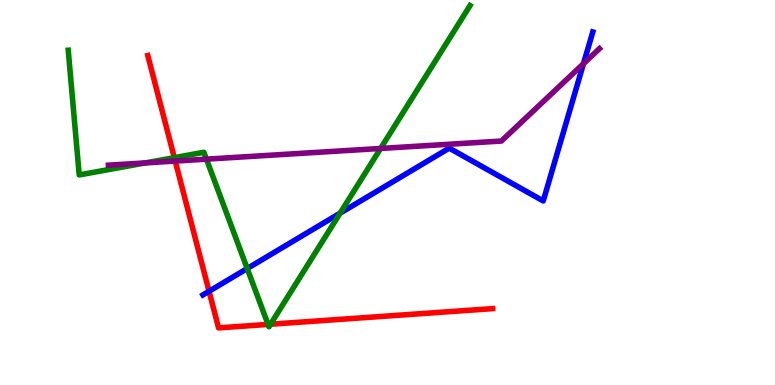[{'lines': ['blue', 'red'], 'intersections': [{'x': 2.7, 'y': 2.43}]}, {'lines': ['green', 'red'], 'intersections': [{'x': 2.25, 'y': 5.91}, {'x': 3.46, 'y': 1.57}, {'x': 3.49, 'y': 1.58}]}, {'lines': ['purple', 'red'], 'intersections': [{'x': 2.26, 'y': 5.82}]}, {'lines': ['blue', 'green'], 'intersections': [{'x': 3.19, 'y': 3.03}, {'x': 4.39, 'y': 4.46}]}, {'lines': ['blue', 'purple'], 'intersections': [{'x': 7.53, 'y': 8.35}]}, {'lines': ['green', 'purple'], 'intersections': [{'x': 1.88, 'y': 5.77}, {'x': 2.66, 'y': 5.87}, {'x': 4.91, 'y': 6.14}]}]